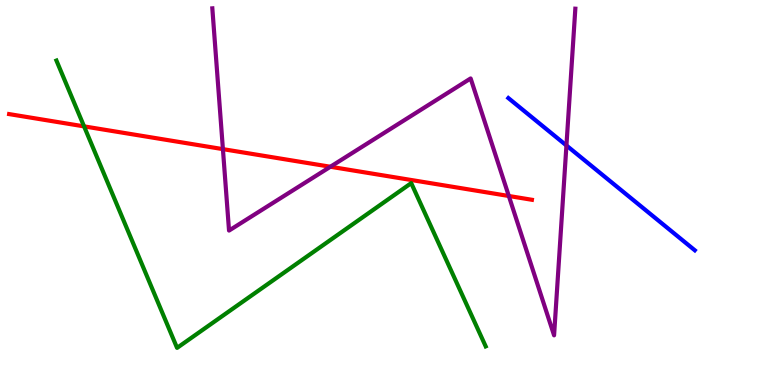[{'lines': ['blue', 'red'], 'intersections': []}, {'lines': ['green', 'red'], 'intersections': [{'x': 1.08, 'y': 6.72}]}, {'lines': ['purple', 'red'], 'intersections': [{'x': 2.88, 'y': 6.13}, {'x': 4.26, 'y': 5.67}, {'x': 6.57, 'y': 4.91}]}, {'lines': ['blue', 'green'], 'intersections': []}, {'lines': ['blue', 'purple'], 'intersections': [{'x': 7.31, 'y': 6.22}]}, {'lines': ['green', 'purple'], 'intersections': []}]